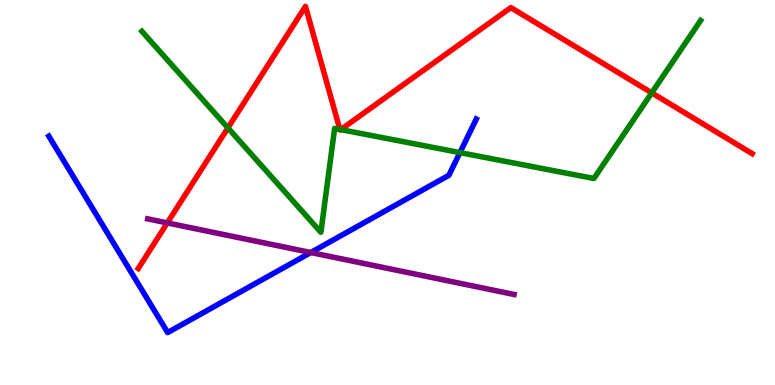[{'lines': ['blue', 'red'], 'intersections': []}, {'lines': ['green', 'red'], 'intersections': [{'x': 2.94, 'y': 6.68}, {'x': 4.39, 'y': 6.64}, {'x': 4.4, 'y': 6.63}, {'x': 8.41, 'y': 7.59}]}, {'lines': ['purple', 'red'], 'intersections': [{'x': 2.16, 'y': 4.21}]}, {'lines': ['blue', 'green'], 'intersections': [{'x': 5.93, 'y': 6.04}]}, {'lines': ['blue', 'purple'], 'intersections': [{'x': 4.01, 'y': 3.44}]}, {'lines': ['green', 'purple'], 'intersections': []}]